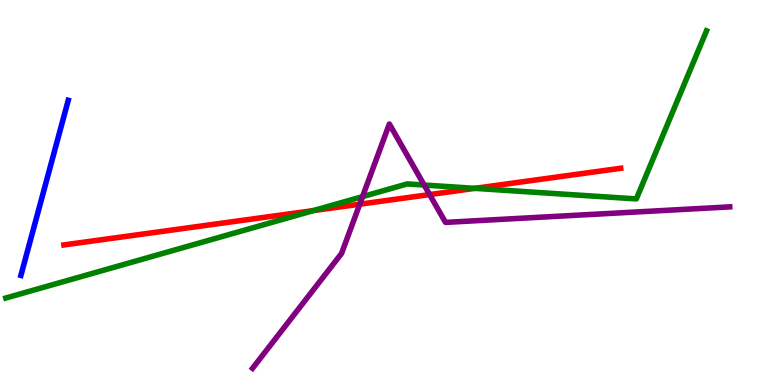[{'lines': ['blue', 'red'], 'intersections': []}, {'lines': ['green', 'red'], 'intersections': [{'x': 4.04, 'y': 4.53}, {'x': 6.13, 'y': 5.11}]}, {'lines': ['purple', 'red'], 'intersections': [{'x': 4.64, 'y': 4.7}, {'x': 5.54, 'y': 4.95}]}, {'lines': ['blue', 'green'], 'intersections': []}, {'lines': ['blue', 'purple'], 'intersections': []}, {'lines': ['green', 'purple'], 'intersections': [{'x': 4.68, 'y': 4.89}, {'x': 5.47, 'y': 5.19}]}]